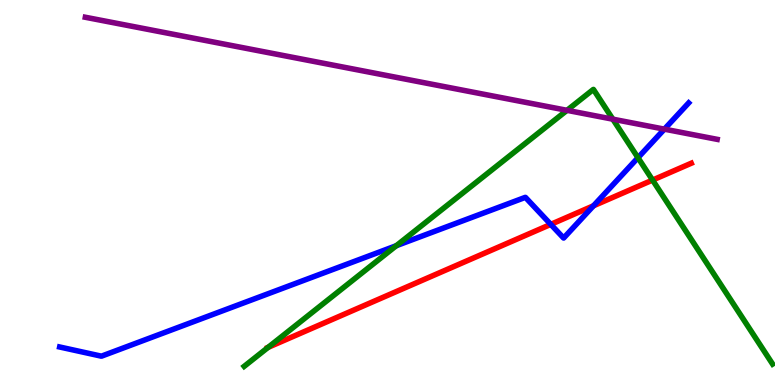[{'lines': ['blue', 'red'], 'intersections': [{'x': 7.11, 'y': 4.17}, {'x': 7.66, 'y': 4.66}]}, {'lines': ['green', 'red'], 'intersections': [{'x': 3.46, 'y': 0.978}, {'x': 8.42, 'y': 5.32}]}, {'lines': ['purple', 'red'], 'intersections': []}, {'lines': ['blue', 'green'], 'intersections': [{'x': 5.11, 'y': 3.62}, {'x': 8.23, 'y': 5.9}]}, {'lines': ['blue', 'purple'], 'intersections': [{'x': 8.57, 'y': 6.65}]}, {'lines': ['green', 'purple'], 'intersections': [{'x': 7.32, 'y': 7.13}, {'x': 7.91, 'y': 6.9}]}]